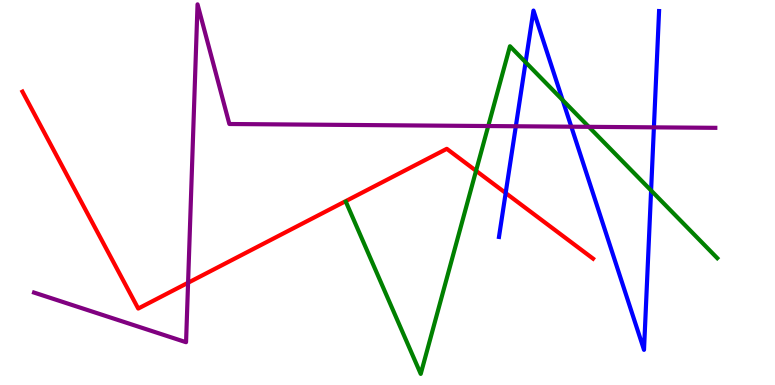[{'lines': ['blue', 'red'], 'intersections': [{'x': 6.52, 'y': 4.99}]}, {'lines': ['green', 'red'], 'intersections': [{'x': 6.14, 'y': 5.56}]}, {'lines': ['purple', 'red'], 'intersections': [{'x': 2.43, 'y': 2.66}]}, {'lines': ['blue', 'green'], 'intersections': [{'x': 6.78, 'y': 8.38}, {'x': 7.26, 'y': 7.4}, {'x': 8.4, 'y': 5.05}]}, {'lines': ['blue', 'purple'], 'intersections': [{'x': 6.66, 'y': 6.72}, {'x': 7.37, 'y': 6.71}, {'x': 8.44, 'y': 6.69}]}, {'lines': ['green', 'purple'], 'intersections': [{'x': 6.3, 'y': 6.73}, {'x': 7.6, 'y': 6.71}]}]